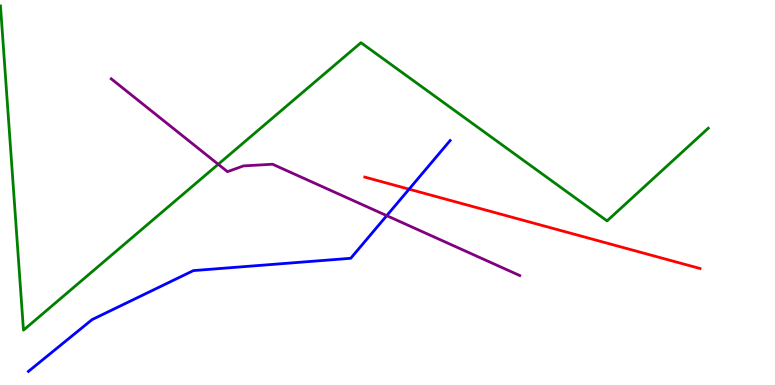[{'lines': ['blue', 'red'], 'intersections': [{'x': 5.28, 'y': 5.09}]}, {'lines': ['green', 'red'], 'intersections': []}, {'lines': ['purple', 'red'], 'intersections': []}, {'lines': ['blue', 'green'], 'intersections': []}, {'lines': ['blue', 'purple'], 'intersections': [{'x': 4.99, 'y': 4.4}]}, {'lines': ['green', 'purple'], 'intersections': [{'x': 2.82, 'y': 5.73}]}]